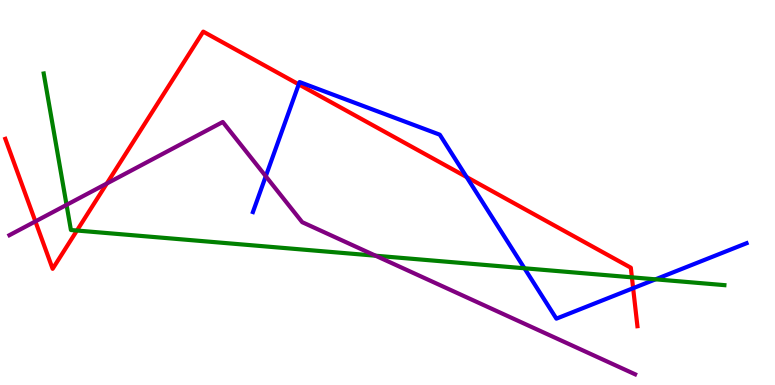[{'lines': ['blue', 'red'], 'intersections': [{'x': 3.85, 'y': 7.81}, {'x': 6.02, 'y': 5.4}, {'x': 8.17, 'y': 2.51}]}, {'lines': ['green', 'red'], 'intersections': [{'x': 0.993, 'y': 4.01}, {'x': 8.15, 'y': 2.8}]}, {'lines': ['purple', 'red'], 'intersections': [{'x': 0.457, 'y': 4.25}, {'x': 1.38, 'y': 5.23}]}, {'lines': ['blue', 'green'], 'intersections': [{'x': 6.77, 'y': 3.03}, {'x': 8.46, 'y': 2.74}]}, {'lines': ['blue', 'purple'], 'intersections': [{'x': 3.43, 'y': 5.42}]}, {'lines': ['green', 'purple'], 'intersections': [{'x': 0.859, 'y': 4.68}, {'x': 4.85, 'y': 3.36}]}]